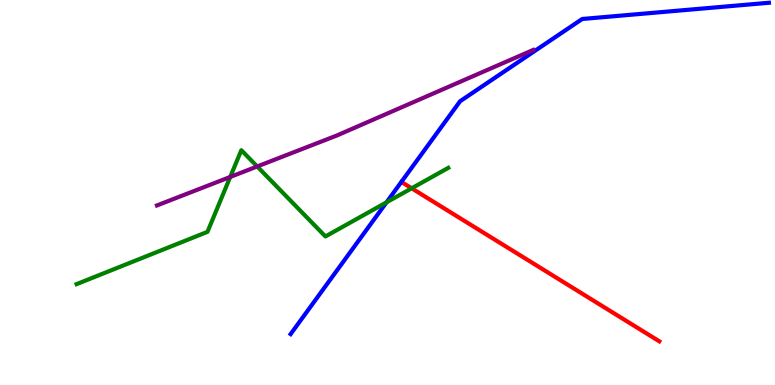[{'lines': ['blue', 'red'], 'intersections': []}, {'lines': ['green', 'red'], 'intersections': [{'x': 5.31, 'y': 5.11}]}, {'lines': ['purple', 'red'], 'intersections': []}, {'lines': ['blue', 'green'], 'intersections': [{'x': 4.99, 'y': 4.74}]}, {'lines': ['blue', 'purple'], 'intersections': []}, {'lines': ['green', 'purple'], 'intersections': [{'x': 2.97, 'y': 5.4}, {'x': 3.32, 'y': 5.68}]}]